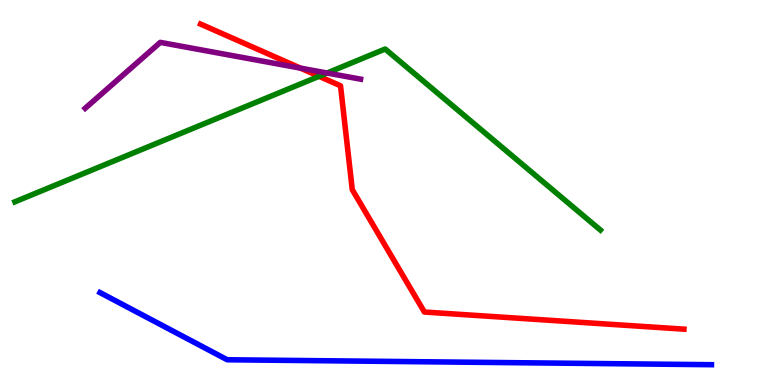[{'lines': ['blue', 'red'], 'intersections': []}, {'lines': ['green', 'red'], 'intersections': [{'x': 4.12, 'y': 8.02}]}, {'lines': ['purple', 'red'], 'intersections': [{'x': 3.88, 'y': 8.23}]}, {'lines': ['blue', 'green'], 'intersections': []}, {'lines': ['blue', 'purple'], 'intersections': []}, {'lines': ['green', 'purple'], 'intersections': [{'x': 4.22, 'y': 8.1}]}]